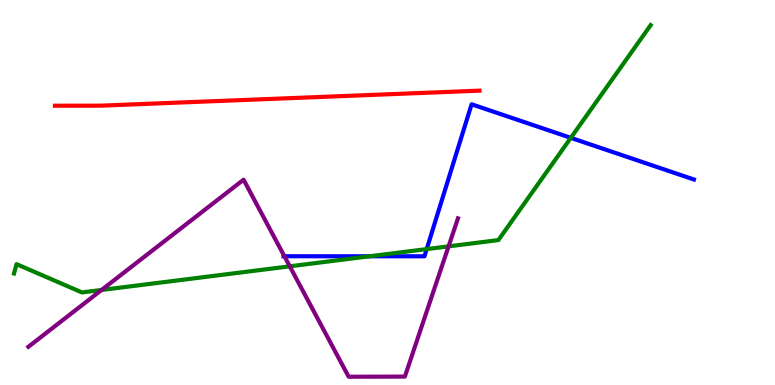[{'lines': ['blue', 'red'], 'intersections': []}, {'lines': ['green', 'red'], 'intersections': []}, {'lines': ['purple', 'red'], 'intersections': []}, {'lines': ['blue', 'green'], 'intersections': [{'x': 4.77, 'y': 3.34}, {'x': 5.51, 'y': 3.53}, {'x': 7.37, 'y': 6.42}]}, {'lines': ['blue', 'purple'], 'intersections': [{'x': 3.67, 'y': 3.34}]}, {'lines': ['green', 'purple'], 'intersections': [{'x': 1.31, 'y': 2.47}, {'x': 3.74, 'y': 3.08}, {'x': 5.79, 'y': 3.6}]}]